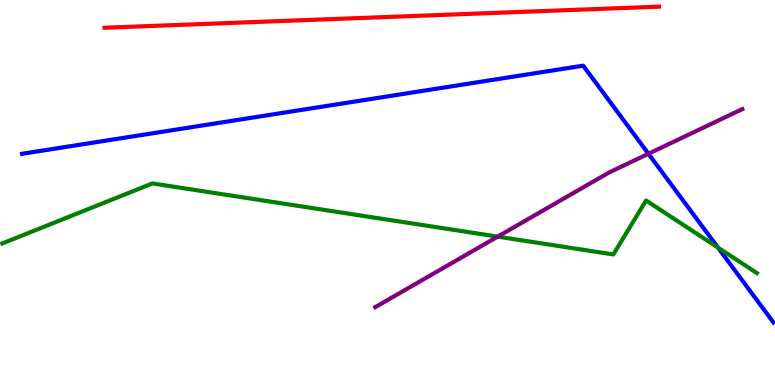[{'lines': ['blue', 'red'], 'intersections': []}, {'lines': ['green', 'red'], 'intersections': []}, {'lines': ['purple', 'red'], 'intersections': []}, {'lines': ['blue', 'green'], 'intersections': [{'x': 9.26, 'y': 3.57}]}, {'lines': ['blue', 'purple'], 'intersections': [{'x': 8.37, 'y': 6.01}]}, {'lines': ['green', 'purple'], 'intersections': [{'x': 6.42, 'y': 3.85}]}]